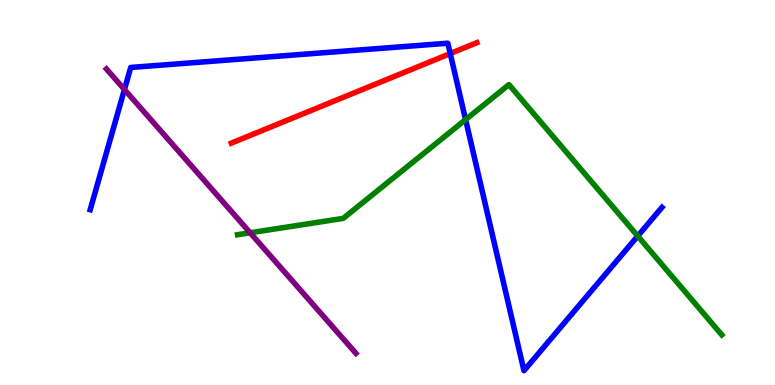[{'lines': ['blue', 'red'], 'intersections': [{'x': 5.81, 'y': 8.61}]}, {'lines': ['green', 'red'], 'intersections': []}, {'lines': ['purple', 'red'], 'intersections': []}, {'lines': ['blue', 'green'], 'intersections': [{'x': 6.01, 'y': 6.89}, {'x': 8.23, 'y': 3.87}]}, {'lines': ['blue', 'purple'], 'intersections': [{'x': 1.61, 'y': 7.68}]}, {'lines': ['green', 'purple'], 'intersections': [{'x': 3.23, 'y': 3.95}]}]